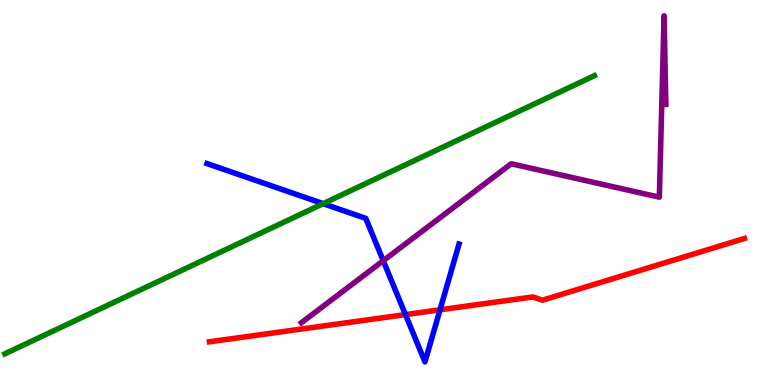[{'lines': ['blue', 'red'], 'intersections': [{'x': 5.23, 'y': 1.83}, {'x': 5.68, 'y': 1.95}]}, {'lines': ['green', 'red'], 'intersections': []}, {'lines': ['purple', 'red'], 'intersections': []}, {'lines': ['blue', 'green'], 'intersections': [{'x': 4.17, 'y': 4.71}]}, {'lines': ['blue', 'purple'], 'intersections': [{'x': 4.95, 'y': 3.23}]}, {'lines': ['green', 'purple'], 'intersections': []}]